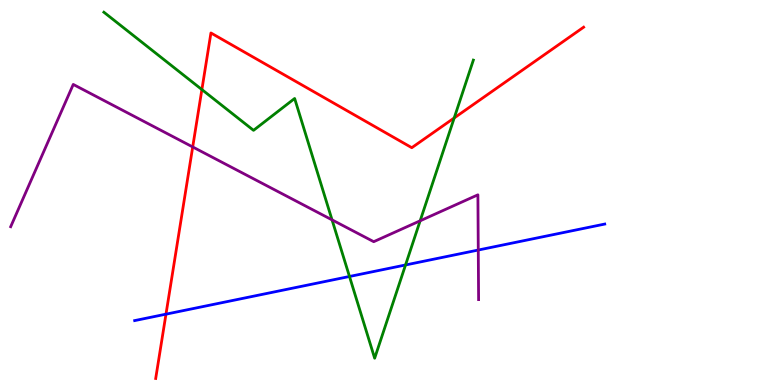[{'lines': ['blue', 'red'], 'intersections': [{'x': 2.14, 'y': 1.84}]}, {'lines': ['green', 'red'], 'intersections': [{'x': 2.6, 'y': 7.67}, {'x': 5.86, 'y': 6.94}]}, {'lines': ['purple', 'red'], 'intersections': [{'x': 2.49, 'y': 6.18}]}, {'lines': ['blue', 'green'], 'intersections': [{'x': 4.51, 'y': 2.82}, {'x': 5.23, 'y': 3.12}]}, {'lines': ['blue', 'purple'], 'intersections': [{'x': 6.17, 'y': 3.51}]}, {'lines': ['green', 'purple'], 'intersections': [{'x': 4.28, 'y': 4.29}, {'x': 5.42, 'y': 4.27}]}]